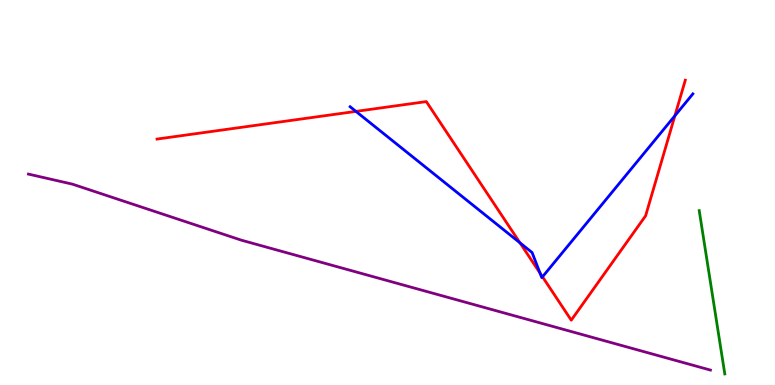[{'lines': ['blue', 'red'], 'intersections': [{'x': 4.59, 'y': 7.11}, {'x': 6.71, 'y': 3.69}, {'x': 6.97, 'y': 2.91}, {'x': 7.0, 'y': 2.81}, {'x': 8.71, 'y': 6.99}]}, {'lines': ['green', 'red'], 'intersections': []}, {'lines': ['purple', 'red'], 'intersections': []}, {'lines': ['blue', 'green'], 'intersections': []}, {'lines': ['blue', 'purple'], 'intersections': []}, {'lines': ['green', 'purple'], 'intersections': []}]